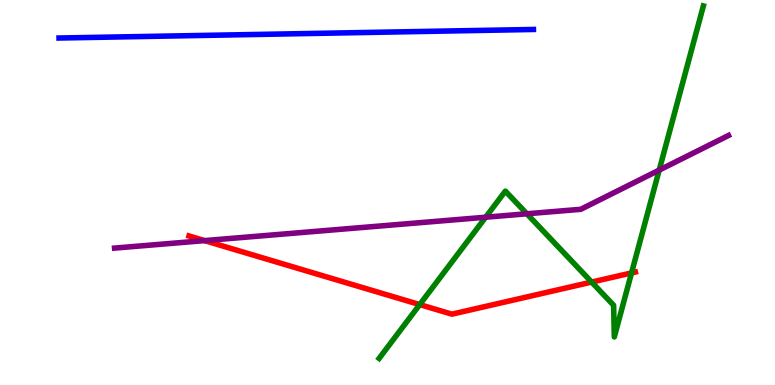[{'lines': ['blue', 'red'], 'intersections': []}, {'lines': ['green', 'red'], 'intersections': [{'x': 5.42, 'y': 2.09}, {'x': 7.63, 'y': 2.67}, {'x': 8.15, 'y': 2.91}]}, {'lines': ['purple', 'red'], 'intersections': [{'x': 2.64, 'y': 3.75}]}, {'lines': ['blue', 'green'], 'intersections': []}, {'lines': ['blue', 'purple'], 'intersections': []}, {'lines': ['green', 'purple'], 'intersections': [{'x': 6.27, 'y': 4.36}, {'x': 6.8, 'y': 4.45}, {'x': 8.51, 'y': 5.58}]}]